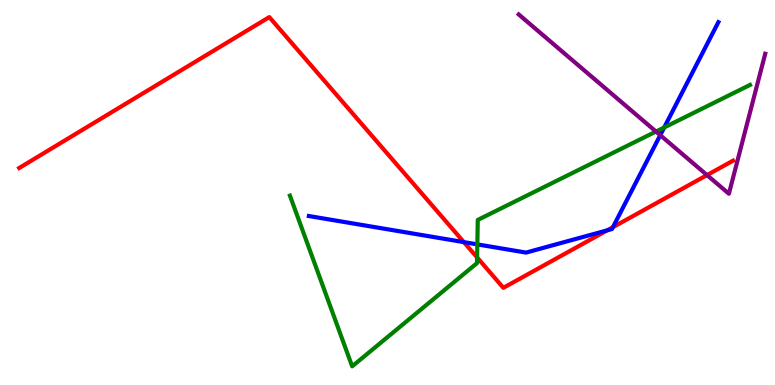[{'lines': ['blue', 'red'], 'intersections': [{'x': 5.99, 'y': 3.71}, {'x': 7.83, 'y': 4.02}, {'x': 7.91, 'y': 4.1}]}, {'lines': ['green', 'red'], 'intersections': [{'x': 6.16, 'y': 3.31}]}, {'lines': ['purple', 'red'], 'intersections': [{'x': 9.12, 'y': 5.45}]}, {'lines': ['blue', 'green'], 'intersections': [{'x': 6.16, 'y': 3.65}, {'x': 8.57, 'y': 6.69}]}, {'lines': ['blue', 'purple'], 'intersections': [{'x': 8.52, 'y': 6.49}]}, {'lines': ['green', 'purple'], 'intersections': [{'x': 8.46, 'y': 6.58}]}]